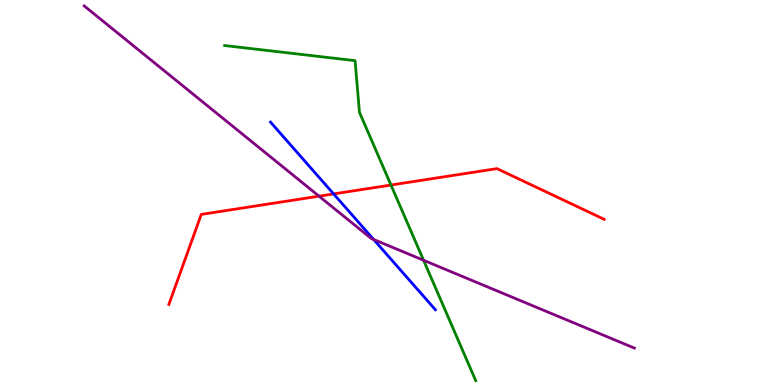[{'lines': ['blue', 'red'], 'intersections': [{'x': 4.3, 'y': 4.96}]}, {'lines': ['green', 'red'], 'intersections': [{'x': 5.04, 'y': 5.19}]}, {'lines': ['purple', 'red'], 'intersections': [{'x': 4.12, 'y': 4.9}]}, {'lines': ['blue', 'green'], 'intersections': []}, {'lines': ['blue', 'purple'], 'intersections': [{'x': 4.82, 'y': 3.78}]}, {'lines': ['green', 'purple'], 'intersections': [{'x': 5.47, 'y': 3.24}]}]